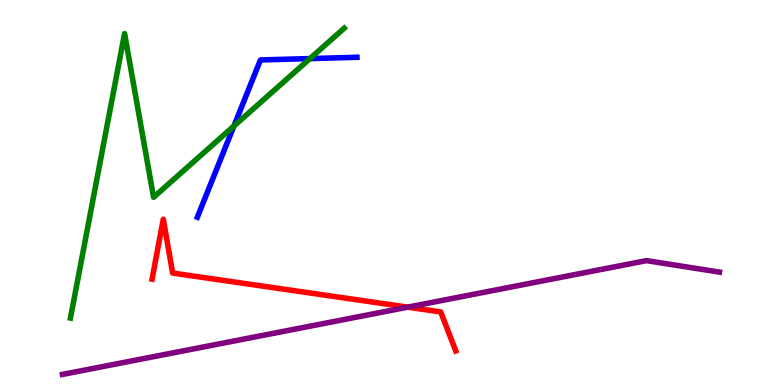[{'lines': ['blue', 'red'], 'intersections': []}, {'lines': ['green', 'red'], 'intersections': []}, {'lines': ['purple', 'red'], 'intersections': [{'x': 5.26, 'y': 2.02}]}, {'lines': ['blue', 'green'], 'intersections': [{'x': 3.02, 'y': 6.73}, {'x': 4.0, 'y': 8.48}]}, {'lines': ['blue', 'purple'], 'intersections': []}, {'lines': ['green', 'purple'], 'intersections': []}]